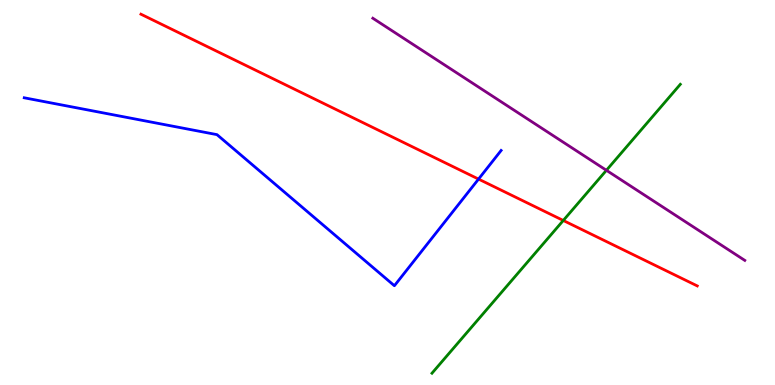[{'lines': ['blue', 'red'], 'intersections': [{'x': 6.17, 'y': 5.35}]}, {'lines': ['green', 'red'], 'intersections': [{'x': 7.27, 'y': 4.27}]}, {'lines': ['purple', 'red'], 'intersections': []}, {'lines': ['blue', 'green'], 'intersections': []}, {'lines': ['blue', 'purple'], 'intersections': []}, {'lines': ['green', 'purple'], 'intersections': [{'x': 7.82, 'y': 5.58}]}]